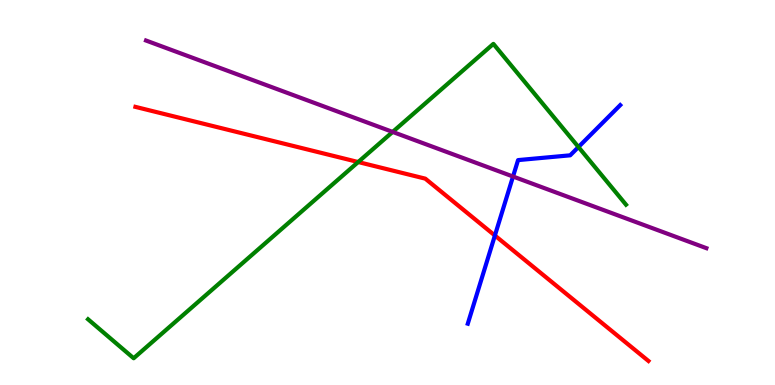[{'lines': ['blue', 'red'], 'intersections': [{'x': 6.39, 'y': 3.88}]}, {'lines': ['green', 'red'], 'intersections': [{'x': 4.62, 'y': 5.79}]}, {'lines': ['purple', 'red'], 'intersections': []}, {'lines': ['blue', 'green'], 'intersections': [{'x': 7.46, 'y': 6.18}]}, {'lines': ['blue', 'purple'], 'intersections': [{'x': 6.62, 'y': 5.42}]}, {'lines': ['green', 'purple'], 'intersections': [{'x': 5.07, 'y': 6.57}]}]